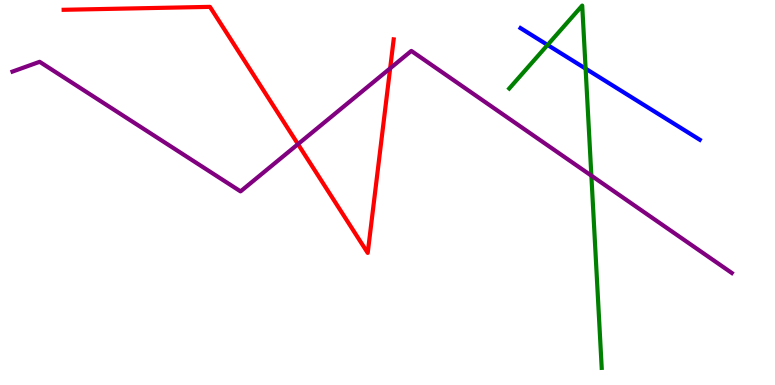[{'lines': ['blue', 'red'], 'intersections': []}, {'lines': ['green', 'red'], 'intersections': []}, {'lines': ['purple', 'red'], 'intersections': [{'x': 3.84, 'y': 6.26}, {'x': 5.03, 'y': 8.23}]}, {'lines': ['blue', 'green'], 'intersections': [{'x': 7.07, 'y': 8.83}, {'x': 7.56, 'y': 8.22}]}, {'lines': ['blue', 'purple'], 'intersections': []}, {'lines': ['green', 'purple'], 'intersections': [{'x': 7.63, 'y': 5.44}]}]